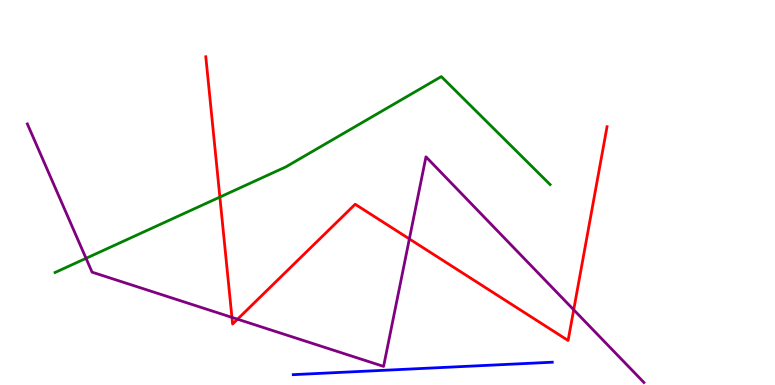[{'lines': ['blue', 'red'], 'intersections': []}, {'lines': ['green', 'red'], 'intersections': [{'x': 2.84, 'y': 4.88}]}, {'lines': ['purple', 'red'], 'intersections': [{'x': 2.99, 'y': 1.76}, {'x': 3.07, 'y': 1.71}, {'x': 5.28, 'y': 3.79}, {'x': 7.4, 'y': 1.95}]}, {'lines': ['blue', 'green'], 'intersections': []}, {'lines': ['blue', 'purple'], 'intersections': []}, {'lines': ['green', 'purple'], 'intersections': [{'x': 1.11, 'y': 3.29}]}]